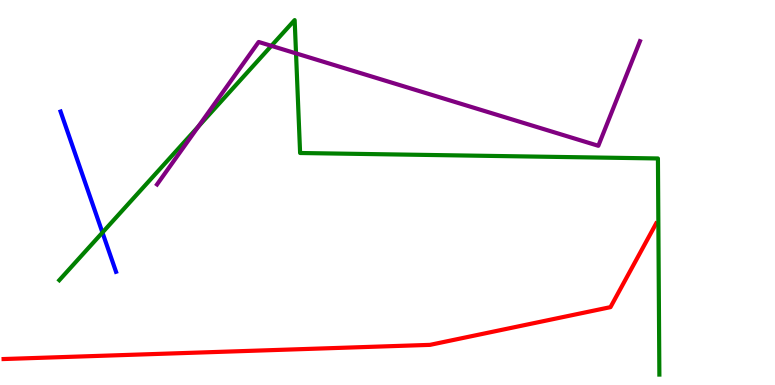[{'lines': ['blue', 'red'], 'intersections': []}, {'lines': ['green', 'red'], 'intersections': []}, {'lines': ['purple', 'red'], 'intersections': []}, {'lines': ['blue', 'green'], 'intersections': [{'x': 1.32, 'y': 3.96}]}, {'lines': ['blue', 'purple'], 'intersections': []}, {'lines': ['green', 'purple'], 'intersections': [{'x': 2.56, 'y': 6.71}, {'x': 3.5, 'y': 8.81}, {'x': 3.82, 'y': 8.61}]}]